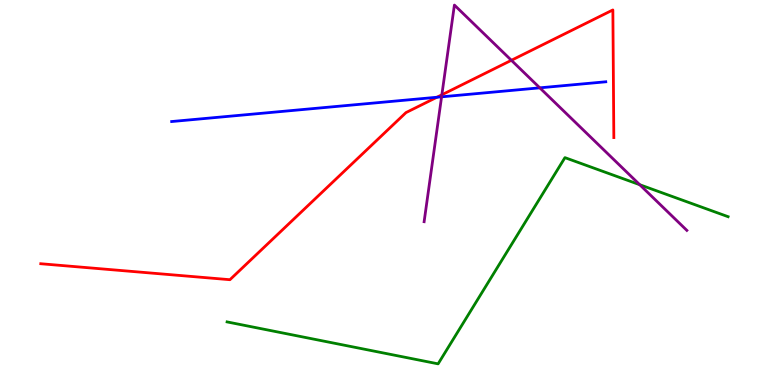[{'lines': ['blue', 'red'], 'intersections': [{'x': 5.64, 'y': 7.47}]}, {'lines': ['green', 'red'], 'intersections': []}, {'lines': ['purple', 'red'], 'intersections': [{'x': 5.7, 'y': 7.54}, {'x': 6.6, 'y': 8.43}]}, {'lines': ['blue', 'green'], 'intersections': []}, {'lines': ['blue', 'purple'], 'intersections': [{'x': 5.7, 'y': 7.49}, {'x': 6.97, 'y': 7.72}]}, {'lines': ['green', 'purple'], 'intersections': [{'x': 8.25, 'y': 5.2}]}]